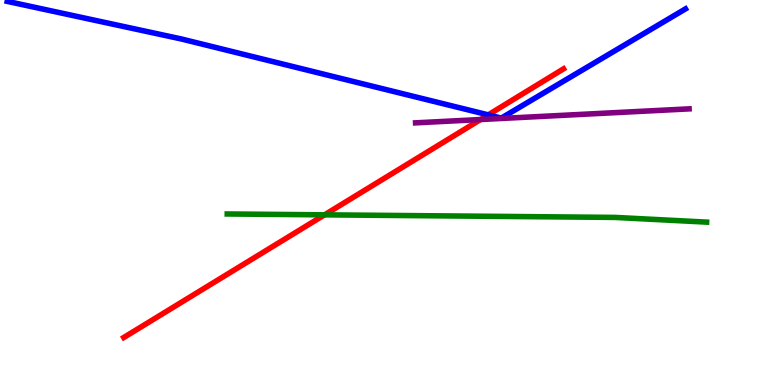[{'lines': ['blue', 'red'], 'intersections': [{'x': 6.3, 'y': 7.02}]}, {'lines': ['green', 'red'], 'intersections': [{'x': 4.19, 'y': 4.42}]}, {'lines': ['purple', 'red'], 'intersections': [{'x': 6.2, 'y': 6.9}]}, {'lines': ['blue', 'green'], 'intersections': []}, {'lines': ['blue', 'purple'], 'intersections': []}, {'lines': ['green', 'purple'], 'intersections': []}]